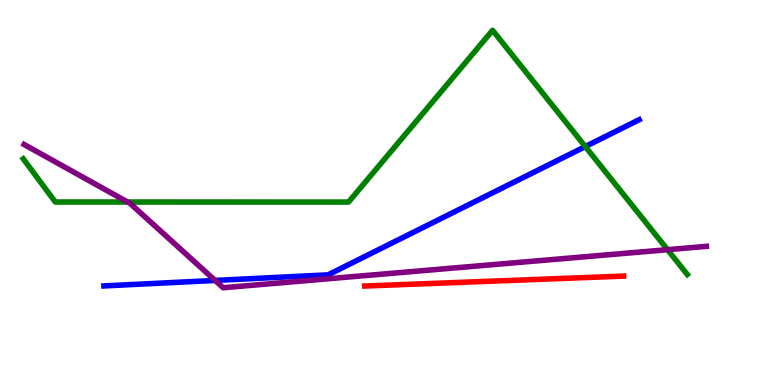[{'lines': ['blue', 'red'], 'intersections': []}, {'lines': ['green', 'red'], 'intersections': []}, {'lines': ['purple', 'red'], 'intersections': []}, {'lines': ['blue', 'green'], 'intersections': [{'x': 7.55, 'y': 6.19}]}, {'lines': ['blue', 'purple'], 'intersections': [{'x': 2.78, 'y': 2.72}]}, {'lines': ['green', 'purple'], 'intersections': [{'x': 1.65, 'y': 4.75}, {'x': 8.61, 'y': 3.51}]}]